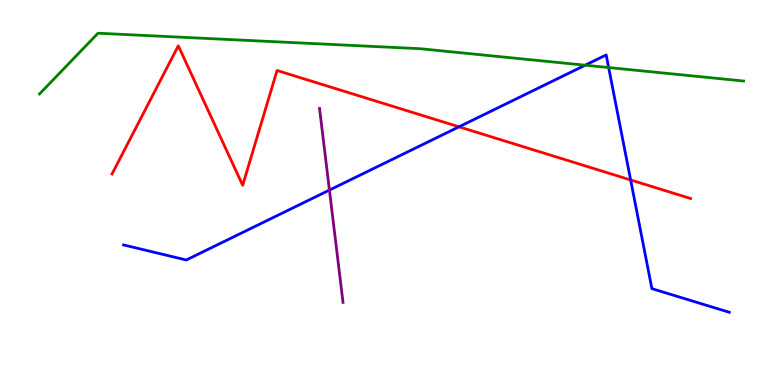[{'lines': ['blue', 'red'], 'intersections': [{'x': 5.92, 'y': 6.71}, {'x': 8.14, 'y': 5.33}]}, {'lines': ['green', 'red'], 'intersections': []}, {'lines': ['purple', 'red'], 'intersections': []}, {'lines': ['blue', 'green'], 'intersections': [{'x': 7.55, 'y': 8.31}, {'x': 7.85, 'y': 8.25}]}, {'lines': ['blue', 'purple'], 'intersections': [{'x': 4.25, 'y': 5.06}]}, {'lines': ['green', 'purple'], 'intersections': []}]